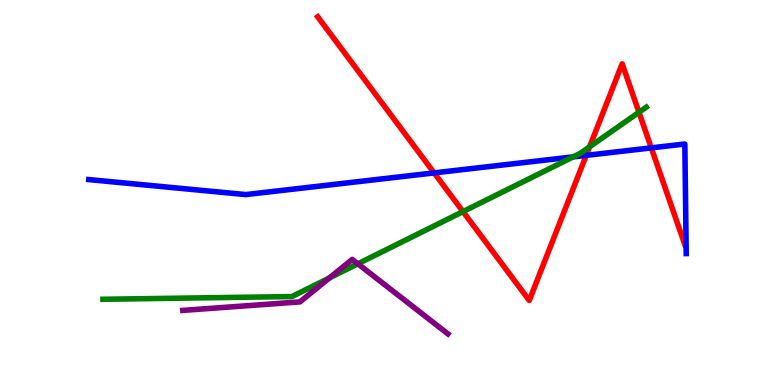[{'lines': ['blue', 'red'], 'intersections': [{'x': 5.6, 'y': 5.51}, {'x': 7.56, 'y': 5.96}, {'x': 8.4, 'y': 6.16}]}, {'lines': ['green', 'red'], 'intersections': [{'x': 5.97, 'y': 4.5}, {'x': 7.61, 'y': 6.19}, {'x': 8.24, 'y': 7.08}]}, {'lines': ['purple', 'red'], 'intersections': []}, {'lines': ['blue', 'green'], 'intersections': [{'x': 7.4, 'y': 5.93}]}, {'lines': ['blue', 'purple'], 'intersections': []}, {'lines': ['green', 'purple'], 'intersections': [{'x': 4.25, 'y': 2.78}, {'x': 4.62, 'y': 3.15}]}]